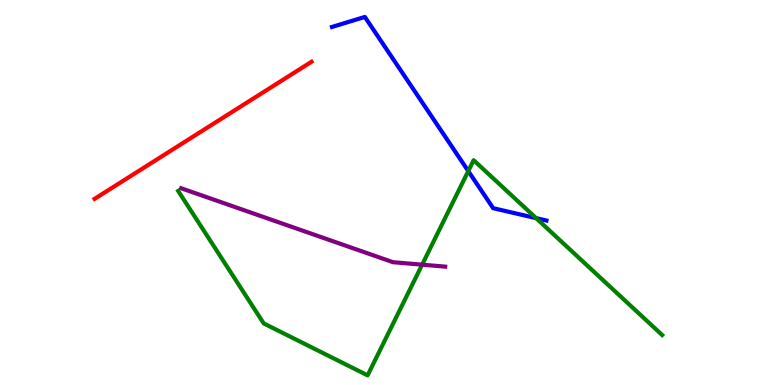[{'lines': ['blue', 'red'], 'intersections': []}, {'lines': ['green', 'red'], 'intersections': []}, {'lines': ['purple', 'red'], 'intersections': []}, {'lines': ['blue', 'green'], 'intersections': [{'x': 6.04, 'y': 5.56}, {'x': 6.92, 'y': 4.33}]}, {'lines': ['blue', 'purple'], 'intersections': []}, {'lines': ['green', 'purple'], 'intersections': [{'x': 5.45, 'y': 3.13}]}]